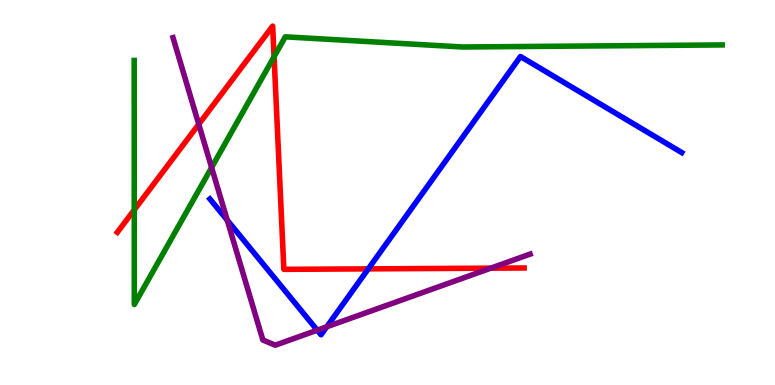[{'lines': ['blue', 'red'], 'intersections': [{'x': 4.75, 'y': 3.02}]}, {'lines': ['green', 'red'], 'intersections': [{'x': 1.73, 'y': 4.55}, {'x': 3.54, 'y': 8.53}]}, {'lines': ['purple', 'red'], 'intersections': [{'x': 2.56, 'y': 6.77}, {'x': 6.33, 'y': 3.03}]}, {'lines': ['blue', 'green'], 'intersections': []}, {'lines': ['blue', 'purple'], 'intersections': [{'x': 2.93, 'y': 4.28}, {'x': 4.09, 'y': 1.42}, {'x': 4.22, 'y': 1.51}]}, {'lines': ['green', 'purple'], 'intersections': [{'x': 2.73, 'y': 5.65}]}]